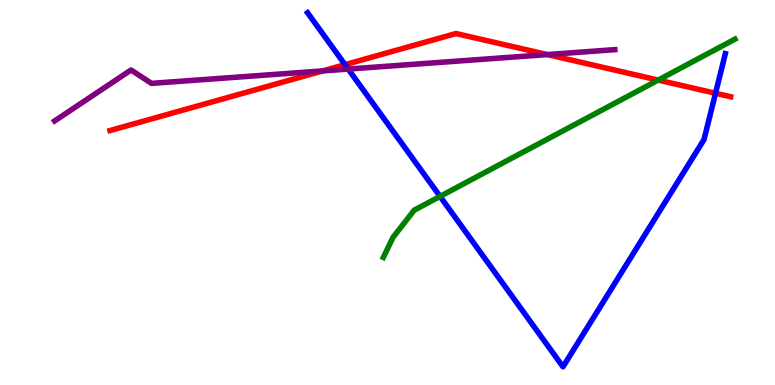[{'lines': ['blue', 'red'], 'intersections': [{'x': 4.45, 'y': 8.32}, {'x': 9.23, 'y': 7.58}]}, {'lines': ['green', 'red'], 'intersections': [{'x': 8.49, 'y': 7.92}]}, {'lines': ['purple', 'red'], 'intersections': [{'x': 4.16, 'y': 8.16}, {'x': 7.06, 'y': 8.58}]}, {'lines': ['blue', 'green'], 'intersections': [{'x': 5.68, 'y': 4.9}]}, {'lines': ['blue', 'purple'], 'intersections': [{'x': 4.49, 'y': 8.21}]}, {'lines': ['green', 'purple'], 'intersections': []}]